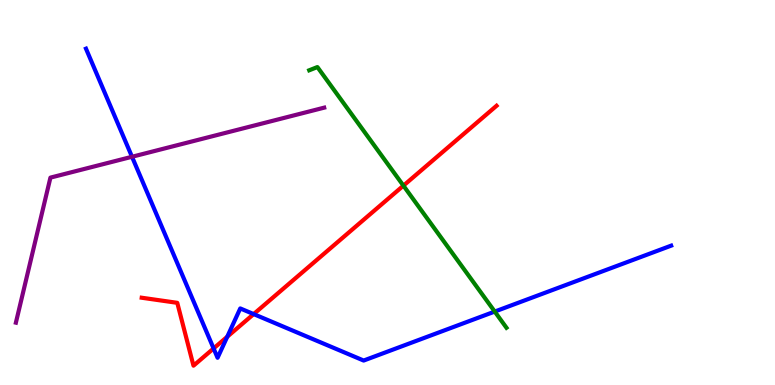[{'lines': ['blue', 'red'], 'intersections': [{'x': 2.76, 'y': 0.95}, {'x': 2.93, 'y': 1.25}, {'x': 3.27, 'y': 1.84}]}, {'lines': ['green', 'red'], 'intersections': [{'x': 5.21, 'y': 5.18}]}, {'lines': ['purple', 'red'], 'intersections': []}, {'lines': ['blue', 'green'], 'intersections': [{'x': 6.38, 'y': 1.91}]}, {'lines': ['blue', 'purple'], 'intersections': [{'x': 1.7, 'y': 5.93}]}, {'lines': ['green', 'purple'], 'intersections': []}]